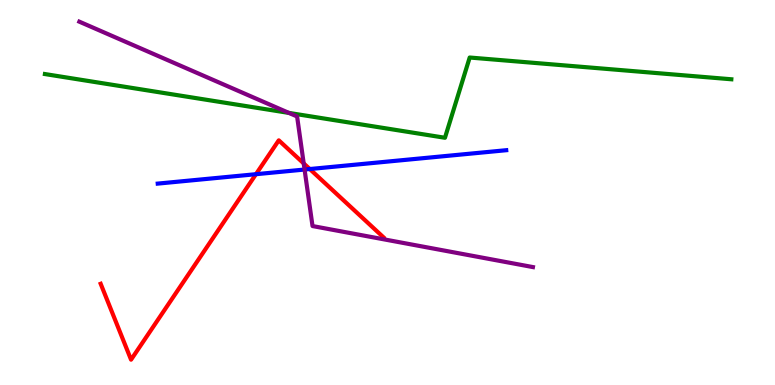[{'lines': ['blue', 'red'], 'intersections': [{'x': 3.3, 'y': 5.48}, {'x': 4.0, 'y': 5.61}]}, {'lines': ['green', 'red'], 'intersections': []}, {'lines': ['purple', 'red'], 'intersections': [{'x': 3.92, 'y': 5.76}]}, {'lines': ['blue', 'green'], 'intersections': []}, {'lines': ['blue', 'purple'], 'intersections': [{'x': 3.93, 'y': 5.6}]}, {'lines': ['green', 'purple'], 'intersections': [{'x': 3.73, 'y': 7.07}]}]